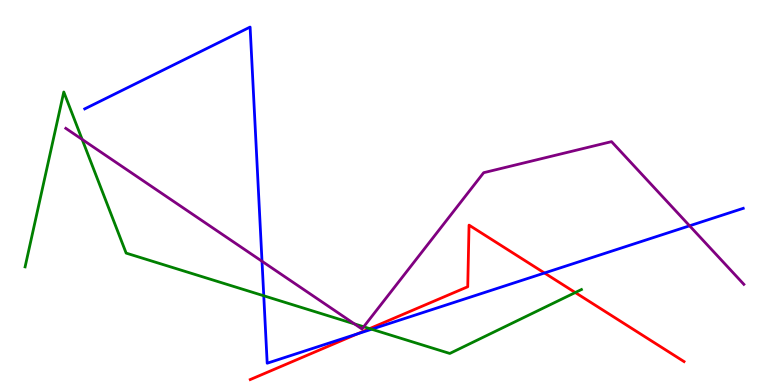[{'lines': ['blue', 'red'], 'intersections': [{'x': 4.61, 'y': 1.33}, {'x': 7.03, 'y': 2.91}]}, {'lines': ['green', 'red'], 'intersections': [{'x': 4.77, 'y': 1.46}, {'x': 7.42, 'y': 2.4}]}, {'lines': ['purple', 'red'], 'intersections': []}, {'lines': ['blue', 'green'], 'intersections': [{'x': 3.4, 'y': 2.32}, {'x': 4.8, 'y': 1.45}]}, {'lines': ['blue', 'purple'], 'intersections': [{'x': 3.38, 'y': 3.21}, {'x': 8.9, 'y': 4.14}]}, {'lines': ['green', 'purple'], 'intersections': [{'x': 1.06, 'y': 6.38}, {'x': 4.57, 'y': 1.59}, {'x': 4.69, 'y': 1.51}]}]